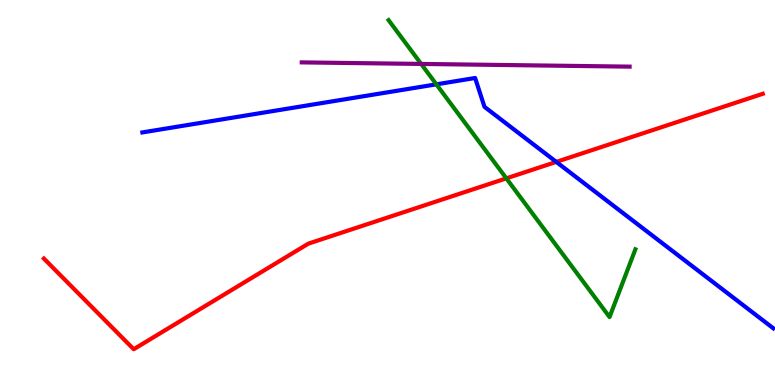[{'lines': ['blue', 'red'], 'intersections': [{'x': 7.18, 'y': 5.8}]}, {'lines': ['green', 'red'], 'intersections': [{'x': 6.53, 'y': 5.37}]}, {'lines': ['purple', 'red'], 'intersections': []}, {'lines': ['blue', 'green'], 'intersections': [{'x': 5.63, 'y': 7.81}]}, {'lines': ['blue', 'purple'], 'intersections': []}, {'lines': ['green', 'purple'], 'intersections': [{'x': 5.43, 'y': 8.34}]}]